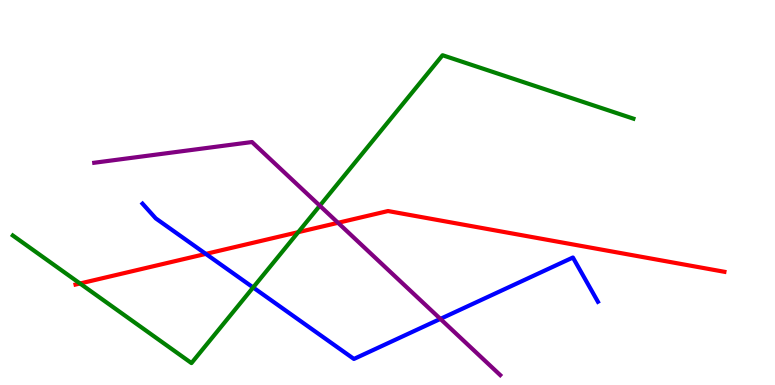[{'lines': ['blue', 'red'], 'intersections': [{'x': 2.66, 'y': 3.41}]}, {'lines': ['green', 'red'], 'intersections': [{'x': 1.03, 'y': 2.64}, {'x': 3.85, 'y': 3.97}]}, {'lines': ['purple', 'red'], 'intersections': [{'x': 4.36, 'y': 4.21}]}, {'lines': ['blue', 'green'], 'intersections': [{'x': 3.27, 'y': 2.53}]}, {'lines': ['blue', 'purple'], 'intersections': [{'x': 5.68, 'y': 1.72}]}, {'lines': ['green', 'purple'], 'intersections': [{'x': 4.13, 'y': 4.66}]}]